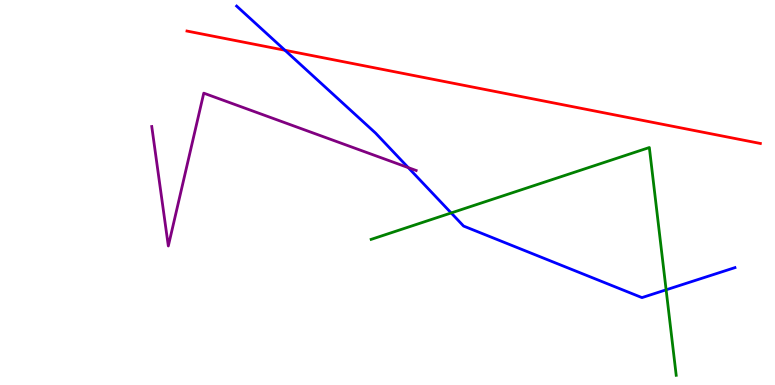[{'lines': ['blue', 'red'], 'intersections': [{'x': 3.68, 'y': 8.69}]}, {'lines': ['green', 'red'], 'intersections': []}, {'lines': ['purple', 'red'], 'intersections': []}, {'lines': ['blue', 'green'], 'intersections': [{'x': 5.82, 'y': 4.47}, {'x': 8.6, 'y': 2.47}]}, {'lines': ['blue', 'purple'], 'intersections': [{'x': 5.27, 'y': 5.65}]}, {'lines': ['green', 'purple'], 'intersections': []}]